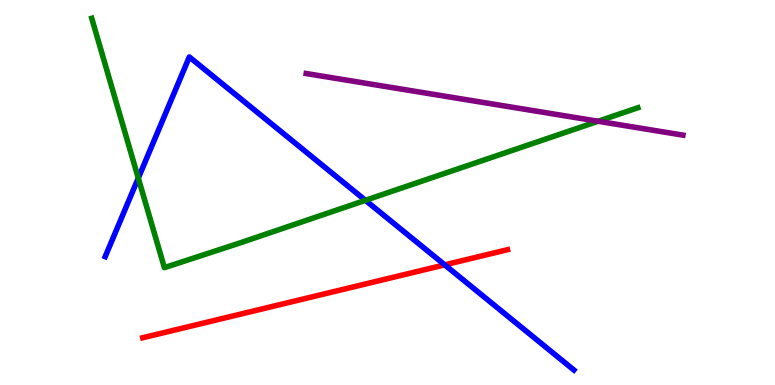[{'lines': ['blue', 'red'], 'intersections': [{'x': 5.74, 'y': 3.12}]}, {'lines': ['green', 'red'], 'intersections': []}, {'lines': ['purple', 'red'], 'intersections': []}, {'lines': ['blue', 'green'], 'intersections': [{'x': 1.78, 'y': 5.37}, {'x': 4.72, 'y': 4.8}]}, {'lines': ['blue', 'purple'], 'intersections': []}, {'lines': ['green', 'purple'], 'intersections': [{'x': 7.72, 'y': 6.85}]}]